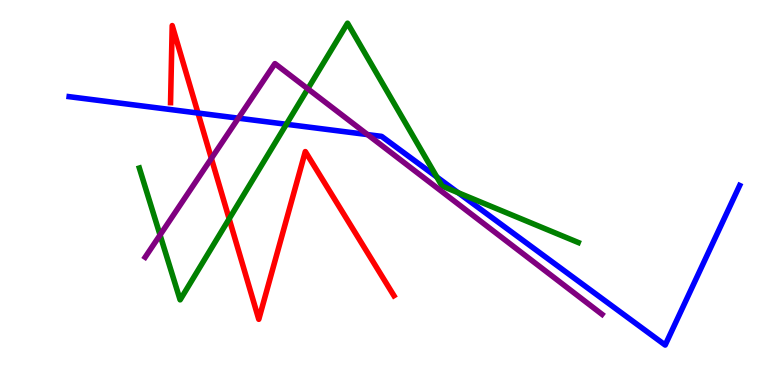[{'lines': ['blue', 'red'], 'intersections': [{'x': 2.55, 'y': 7.06}]}, {'lines': ['green', 'red'], 'intersections': [{'x': 2.96, 'y': 4.32}]}, {'lines': ['purple', 'red'], 'intersections': [{'x': 2.73, 'y': 5.88}]}, {'lines': ['blue', 'green'], 'intersections': [{'x': 3.7, 'y': 6.77}, {'x': 5.64, 'y': 5.4}, {'x': 5.91, 'y': 4.99}]}, {'lines': ['blue', 'purple'], 'intersections': [{'x': 3.08, 'y': 6.93}, {'x': 4.74, 'y': 6.5}]}, {'lines': ['green', 'purple'], 'intersections': [{'x': 2.07, 'y': 3.9}, {'x': 3.97, 'y': 7.69}]}]